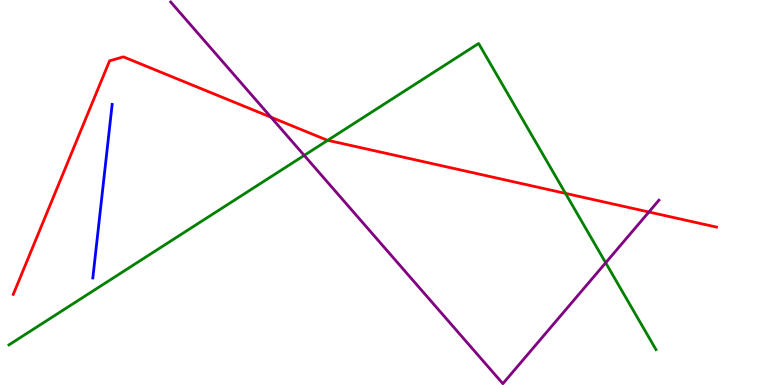[{'lines': ['blue', 'red'], 'intersections': []}, {'lines': ['green', 'red'], 'intersections': [{'x': 4.23, 'y': 6.36}, {'x': 7.3, 'y': 4.98}]}, {'lines': ['purple', 'red'], 'intersections': [{'x': 3.5, 'y': 6.96}, {'x': 8.37, 'y': 4.49}]}, {'lines': ['blue', 'green'], 'intersections': []}, {'lines': ['blue', 'purple'], 'intersections': []}, {'lines': ['green', 'purple'], 'intersections': [{'x': 3.93, 'y': 5.96}, {'x': 7.82, 'y': 3.17}]}]